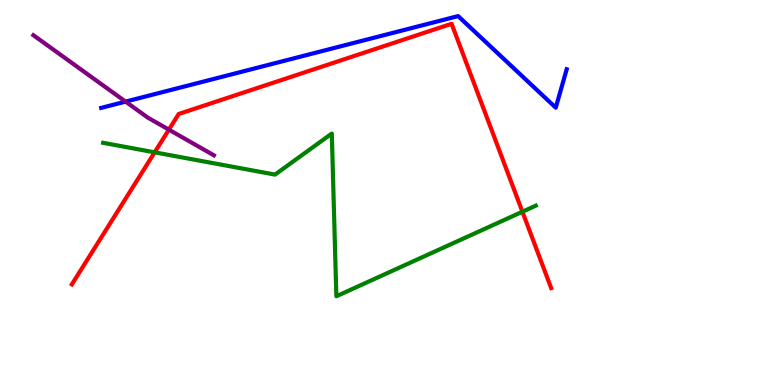[{'lines': ['blue', 'red'], 'intersections': []}, {'lines': ['green', 'red'], 'intersections': [{'x': 2.0, 'y': 6.04}, {'x': 6.74, 'y': 4.5}]}, {'lines': ['purple', 'red'], 'intersections': [{'x': 2.18, 'y': 6.63}]}, {'lines': ['blue', 'green'], 'intersections': []}, {'lines': ['blue', 'purple'], 'intersections': [{'x': 1.62, 'y': 7.36}]}, {'lines': ['green', 'purple'], 'intersections': []}]